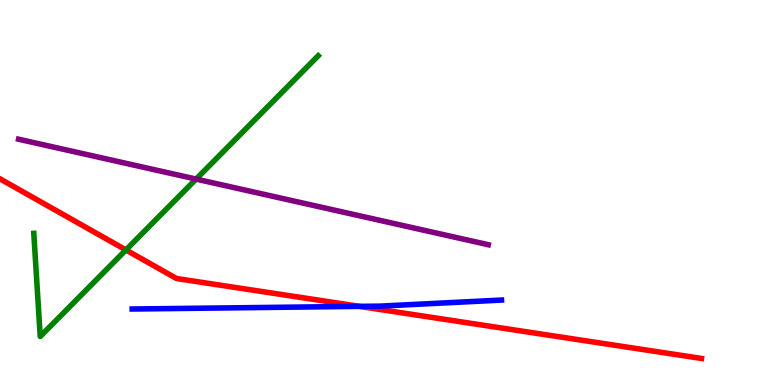[{'lines': ['blue', 'red'], 'intersections': [{'x': 4.64, 'y': 2.04}]}, {'lines': ['green', 'red'], 'intersections': [{'x': 1.62, 'y': 3.51}]}, {'lines': ['purple', 'red'], 'intersections': []}, {'lines': ['blue', 'green'], 'intersections': []}, {'lines': ['blue', 'purple'], 'intersections': []}, {'lines': ['green', 'purple'], 'intersections': [{'x': 2.53, 'y': 5.35}]}]